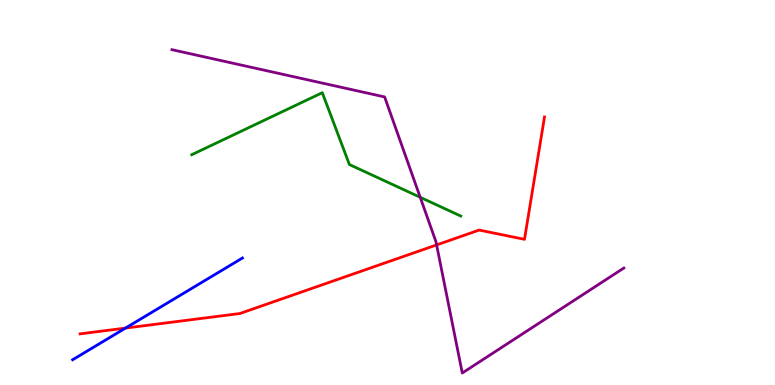[{'lines': ['blue', 'red'], 'intersections': [{'x': 1.62, 'y': 1.48}]}, {'lines': ['green', 'red'], 'intersections': []}, {'lines': ['purple', 'red'], 'intersections': [{'x': 5.63, 'y': 3.64}]}, {'lines': ['blue', 'green'], 'intersections': []}, {'lines': ['blue', 'purple'], 'intersections': []}, {'lines': ['green', 'purple'], 'intersections': [{'x': 5.42, 'y': 4.88}]}]